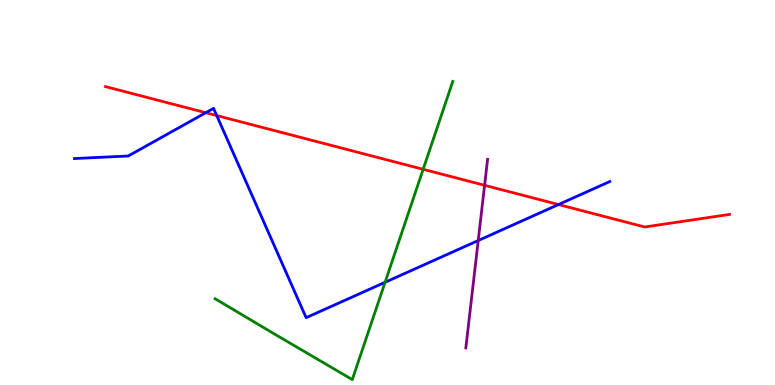[{'lines': ['blue', 'red'], 'intersections': [{'x': 2.66, 'y': 7.07}, {'x': 2.8, 'y': 7.0}, {'x': 7.21, 'y': 4.69}]}, {'lines': ['green', 'red'], 'intersections': [{'x': 5.46, 'y': 5.6}]}, {'lines': ['purple', 'red'], 'intersections': [{'x': 6.25, 'y': 5.19}]}, {'lines': ['blue', 'green'], 'intersections': [{'x': 4.97, 'y': 2.67}]}, {'lines': ['blue', 'purple'], 'intersections': [{'x': 6.17, 'y': 3.75}]}, {'lines': ['green', 'purple'], 'intersections': []}]